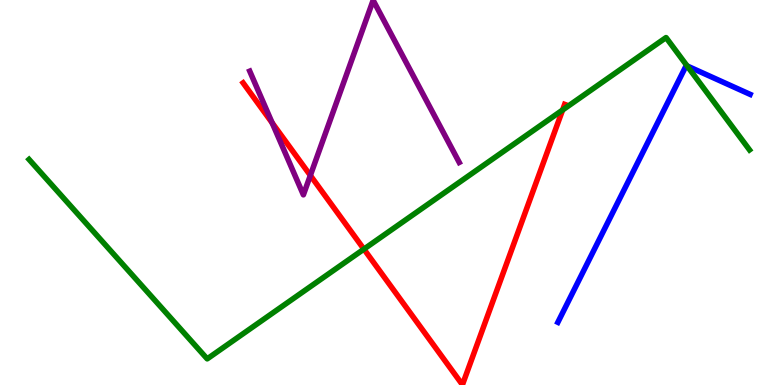[{'lines': ['blue', 'red'], 'intersections': []}, {'lines': ['green', 'red'], 'intersections': [{'x': 4.7, 'y': 3.53}, {'x': 7.26, 'y': 7.14}]}, {'lines': ['purple', 'red'], 'intersections': [{'x': 3.51, 'y': 6.81}, {'x': 4.0, 'y': 5.44}]}, {'lines': ['blue', 'green'], 'intersections': [{'x': 8.87, 'y': 8.29}]}, {'lines': ['blue', 'purple'], 'intersections': []}, {'lines': ['green', 'purple'], 'intersections': []}]